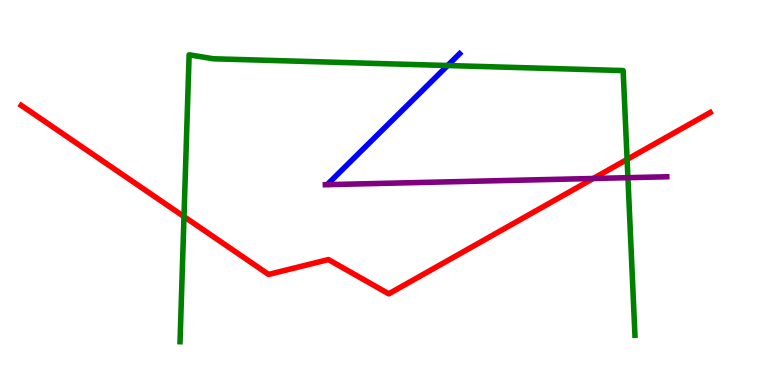[{'lines': ['blue', 'red'], 'intersections': []}, {'lines': ['green', 'red'], 'intersections': [{'x': 2.37, 'y': 4.37}, {'x': 8.09, 'y': 5.86}]}, {'lines': ['purple', 'red'], 'intersections': [{'x': 7.66, 'y': 5.36}]}, {'lines': ['blue', 'green'], 'intersections': [{'x': 5.78, 'y': 8.3}]}, {'lines': ['blue', 'purple'], 'intersections': []}, {'lines': ['green', 'purple'], 'intersections': [{'x': 8.1, 'y': 5.39}]}]